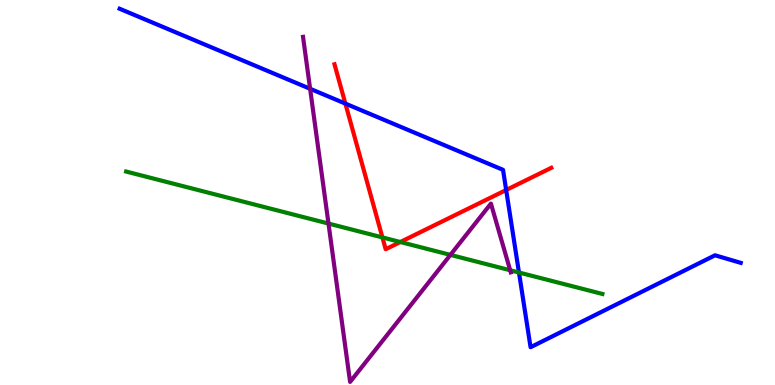[{'lines': ['blue', 'red'], 'intersections': [{'x': 4.46, 'y': 7.31}, {'x': 6.53, 'y': 5.06}]}, {'lines': ['green', 'red'], 'intersections': [{'x': 4.93, 'y': 3.83}, {'x': 5.17, 'y': 3.71}]}, {'lines': ['purple', 'red'], 'intersections': []}, {'lines': ['blue', 'green'], 'intersections': [{'x': 6.7, 'y': 2.92}]}, {'lines': ['blue', 'purple'], 'intersections': [{'x': 4.0, 'y': 7.69}]}, {'lines': ['green', 'purple'], 'intersections': [{'x': 4.24, 'y': 4.19}, {'x': 5.81, 'y': 3.38}, {'x': 6.58, 'y': 2.98}]}]